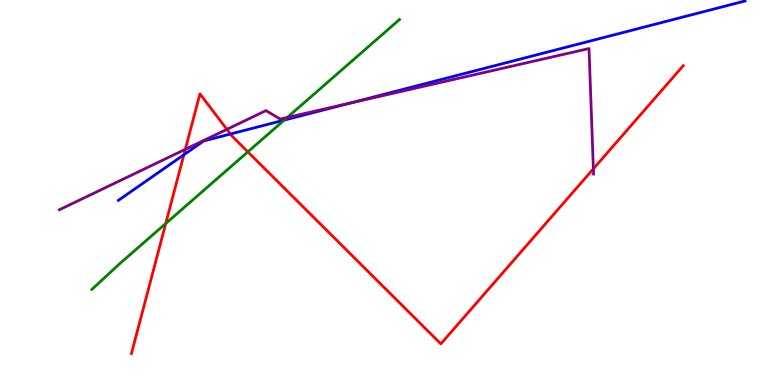[{'lines': ['blue', 'red'], 'intersections': [{'x': 2.37, 'y': 5.98}, {'x': 2.97, 'y': 6.52}]}, {'lines': ['green', 'red'], 'intersections': [{'x': 2.14, 'y': 4.19}, {'x': 3.2, 'y': 6.06}]}, {'lines': ['purple', 'red'], 'intersections': [{'x': 2.39, 'y': 6.12}, {'x': 2.93, 'y': 6.64}, {'x': 7.66, 'y': 5.62}]}, {'lines': ['blue', 'green'], 'intersections': [{'x': 3.67, 'y': 6.88}]}, {'lines': ['blue', 'purple'], 'intersections': [{'x': 4.51, 'y': 7.32}]}, {'lines': ['green', 'purple'], 'intersections': [{'x': 3.71, 'y': 6.95}]}]